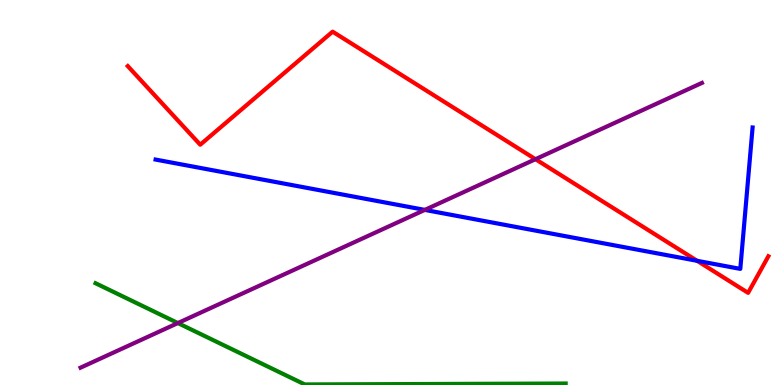[{'lines': ['blue', 'red'], 'intersections': [{'x': 8.99, 'y': 3.23}]}, {'lines': ['green', 'red'], 'intersections': []}, {'lines': ['purple', 'red'], 'intersections': [{'x': 6.91, 'y': 5.87}]}, {'lines': ['blue', 'green'], 'intersections': []}, {'lines': ['blue', 'purple'], 'intersections': [{'x': 5.48, 'y': 4.55}]}, {'lines': ['green', 'purple'], 'intersections': [{'x': 2.3, 'y': 1.61}]}]